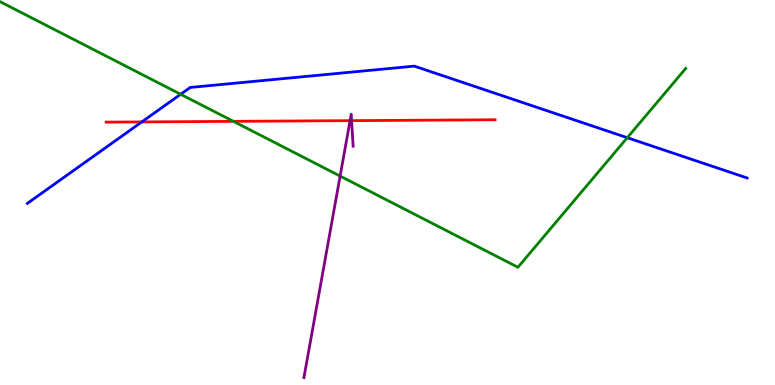[{'lines': ['blue', 'red'], 'intersections': [{'x': 1.83, 'y': 6.83}]}, {'lines': ['green', 'red'], 'intersections': [{'x': 3.01, 'y': 6.85}]}, {'lines': ['purple', 'red'], 'intersections': [{'x': 4.52, 'y': 6.87}, {'x': 4.54, 'y': 6.87}]}, {'lines': ['blue', 'green'], 'intersections': [{'x': 2.33, 'y': 7.55}, {'x': 8.09, 'y': 6.42}]}, {'lines': ['blue', 'purple'], 'intersections': []}, {'lines': ['green', 'purple'], 'intersections': [{'x': 4.39, 'y': 5.43}]}]